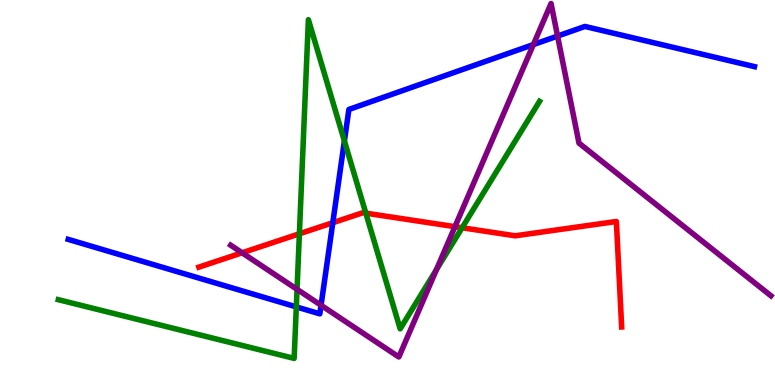[{'lines': ['blue', 'red'], 'intersections': [{'x': 4.29, 'y': 4.22}]}, {'lines': ['green', 'red'], 'intersections': [{'x': 3.86, 'y': 3.93}, {'x': 4.72, 'y': 4.46}, {'x': 5.96, 'y': 4.08}]}, {'lines': ['purple', 'red'], 'intersections': [{'x': 3.12, 'y': 3.43}, {'x': 5.87, 'y': 4.11}]}, {'lines': ['blue', 'green'], 'intersections': [{'x': 3.82, 'y': 2.03}, {'x': 4.44, 'y': 6.34}]}, {'lines': ['blue', 'purple'], 'intersections': [{'x': 4.14, 'y': 2.07}, {'x': 6.88, 'y': 8.84}, {'x': 7.19, 'y': 9.06}]}, {'lines': ['green', 'purple'], 'intersections': [{'x': 3.83, 'y': 2.49}, {'x': 5.63, 'y': 3.0}]}]